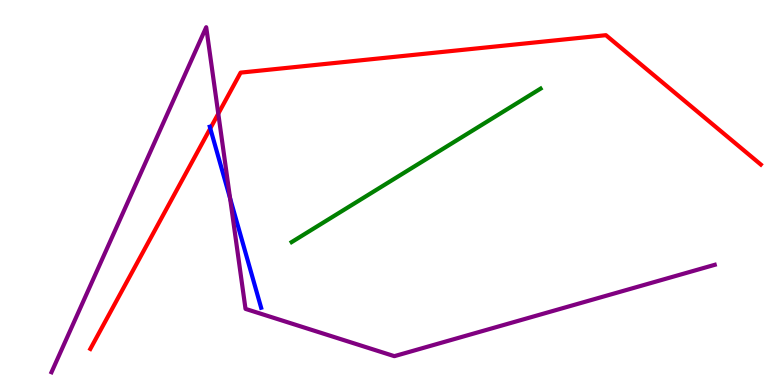[{'lines': ['blue', 'red'], 'intersections': [{'x': 2.71, 'y': 6.66}]}, {'lines': ['green', 'red'], 'intersections': []}, {'lines': ['purple', 'red'], 'intersections': [{'x': 2.82, 'y': 7.05}]}, {'lines': ['blue', 'green'], 'intersections': []}, {'lines': ['blue', 'purple'], 'intersections': [{'x': 2.97, 'y': 4.85}]}, {'lines': ['green', 'purple'], 'intersections': []}]